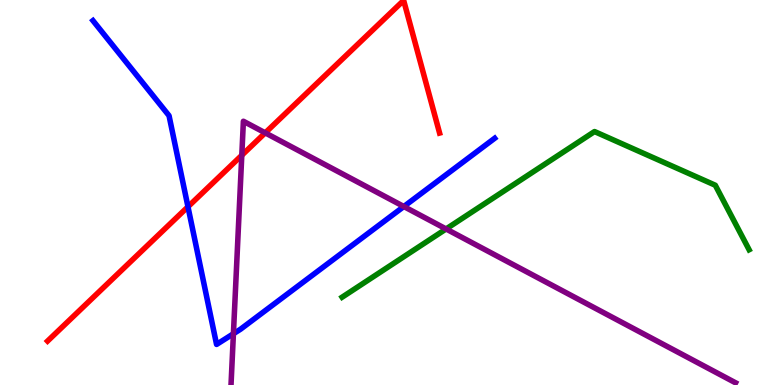[{'lines': ['blue', 'red'], 'intersections': [{'x': 2.43, 'y': 4.63}]}, {'lines': ['green', 'red'], 'intersections': []}, {'lines': ['purple', 'red'], 'intersections': [{'x': 3.12, 'y': 5.97}, {'x': 3.42, 'y': 6.55}]}, {'lines': ['blue', 'green'], 'intersections': []}, {'lines': ['blue', 'purple'], 'intersections': [{'x': 3.01, 'y': 1.33}, {'x': 5.21, 'y': 4.64}]}, {'lines': ['green', 'purple'], 'intersections': [{'x': 5.76, 'y': 4.05}]}]